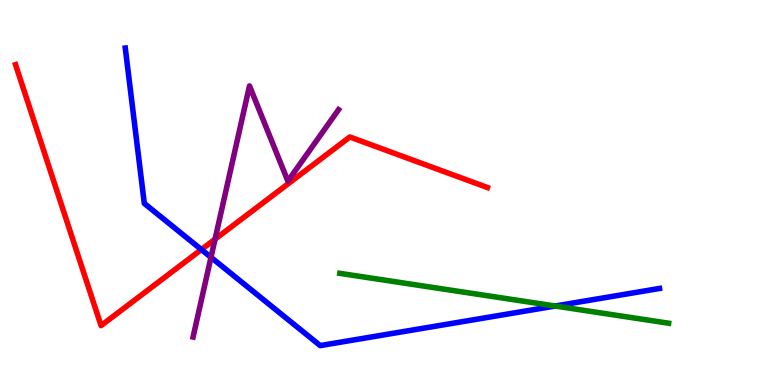[{'lines': ['blue', 'red'], 'intersections': [{'x': 2.6, 'y': 3.52}]}, {'lines': ['green', 'red'], 'intersections': []}, {'lines': ['purple', 'red'], 'intersections': [{'x': 2.78, 'y': 3.79}]}, {'lines': ['blue', 'green'], 'intersections': [{'x': 7.16, 'y': 2.05}]}, {'lines': ['blue', 'purple'], 'intersections': [{'x': 2.72, 'y': 3.32}]}, {'lines': ['green', 'purple'], 'intersections': []}]